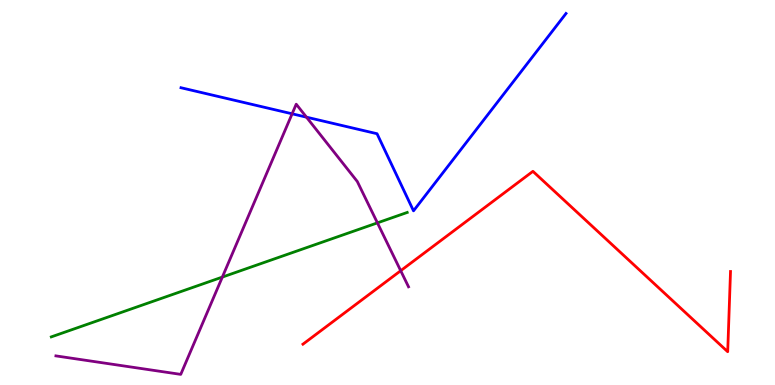[{'lines': ['blue', 'red'], 'intersections': []}, {'lines': ['green', 'red'], 'intersections': []}, {'lines': ['purple', 'red'], 'intersections': [{'x': 5.17, 'y': 2.97}]}, {'lines': ['blue', 'green'], 'intersections': []}, {'lines': ['blue', 'purple'], 'intersections': [{'x': 3.77, 'y': 7.04}, {'x': 3.95, 'y': 6.96}]}, {'lines': ['green', 'purple'], 'intersections': [{'x': 2.87, 'y': 2.8}, {'x': 4.87, 'y': 4.21}]}]